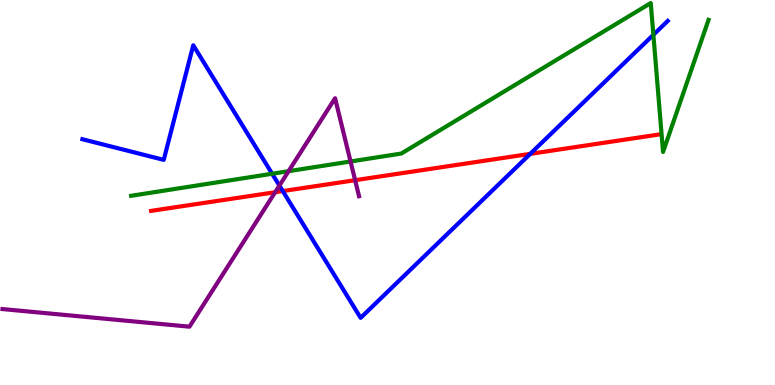[{'lines': ['blue', 'red'], 'intersections': [{'x': 3.65, 'y': 5.04}, {'x': 6.84, 'y': 6.0}]}, {'lines': ['green', 'red'], 'intersections': []}, {'lines': ['purple', 'red'], 'intersections': [{'x': 3.55, 'y': 5.01}, {'x': 4.58, 'y': 5.32}]}, {'lines': ['blue', 'green'], 'intersections': [{'x': 3.51, 'y': 5.49}, {'x': 8.43, 'y': 9.1}]}, {'lines': ['blue', 'purple'], 'intersections': [{'x': 3.61, 'y': 5.18}]}, {'lines': ['green', 'purple'], 'intersections': [{'x': 3.72, 'y': 5.55}, {'x': 4.52, 'y': 5.81}]}]